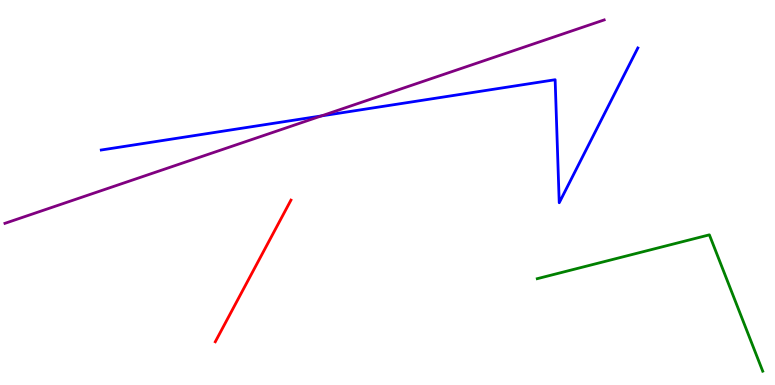[{'lines': ['blue', 'red'], 'intersections': []}, {'lines': ['green', 'red'], 'intersections': []}, {'lines': ['purple', 'red'], 'intersections': []}, {'lines': ['blue', 'green'], 'intersections': []}, {'lines': ['blue', 'purple'], 'intersections': [{'x': 4.15, 'y': 6.99}]}, {'lines': ['green', 'purple'], 'intersections': []}]